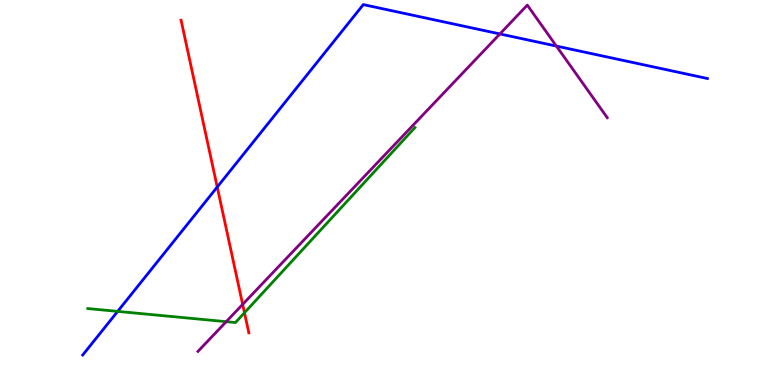[{'lines': ['blue', 'red'], 'intersections': [{'x': 2.8, 'y': 5.14}]}, {'lines': ['green', 'red'], 'intersections': [{'x': 3.15, 'y': 1.88}]}, {'lines': ['purple', 'red'], 'intersections': [{'x': 3.13, 'y': 2.09}]}, {'lines': ['blue', 'green'], 'intersections': [{'x': 1.52, 'y': 1.91}]}, {'lines': ['blue', 'purple'], 'intersections': [{'x': 6.45, 'y': 9.12}, {'x': 7.18, 'y': 8.8}]}, {'lines': ['green', 'purple'], 'intersections': [{'x': 2.92, 'y': 1.64}]}]